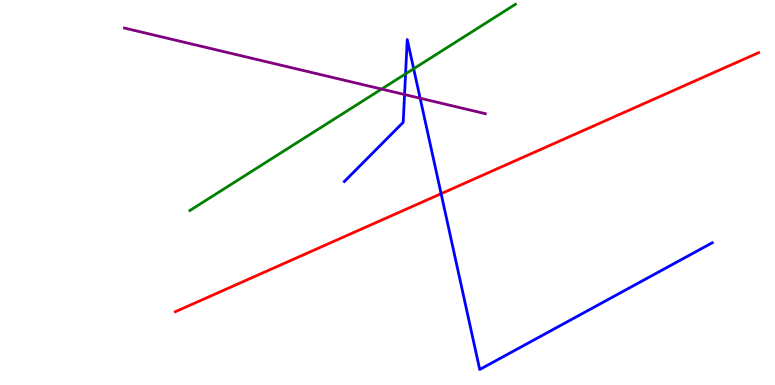[{'lines': ['blue', 'red'], 'intersections': [{'x': 5.69, 'y': 4.97}]}, {'lines': ['green', 'red'], 'intersections': []}, {'lines': ['purple', 'red'], 'intersections': []}, {'lines': ['blue', 'green'], 'intersections': [{'x': 5.23, 'y': 8.08}, {'x': 5.34, 'y': 8.21}]}, {'lines': ['blue', 'purple'], 'intersections': [{'x': 5.22, 'y': 7.54}, {'x': 5.42, 'y': 7.45}]}, {'lines': ['green', 'purple'], 'intersections': [{'x': 4.92, 'y': 7.69}]}]